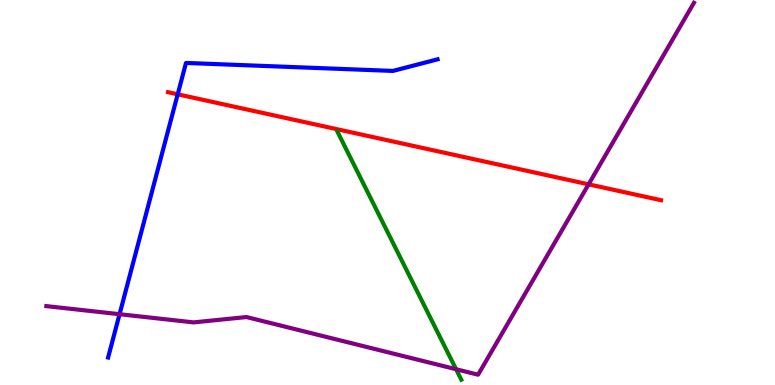[{'lines': ['blue', 'red'], 'intersections': [{'x': 2.29, 'y': 7.55}]}, {'lines': ['green', 'red'], 'intersections': []}, {'lines': ['purple', 'red'], 'intersections': [{'x': 7.59, 'y': 5.21}]}, {'lines': ['blue', 'green'], 'intersections': []}, {'lines': ['blue', 'purple'], 'intersections': [{'x': 1.54, 'y': 1.84}]}, {'lines': ['green', 'purple'], 'intersections': [{'x': 5.88, 'y': 0.41}]}]